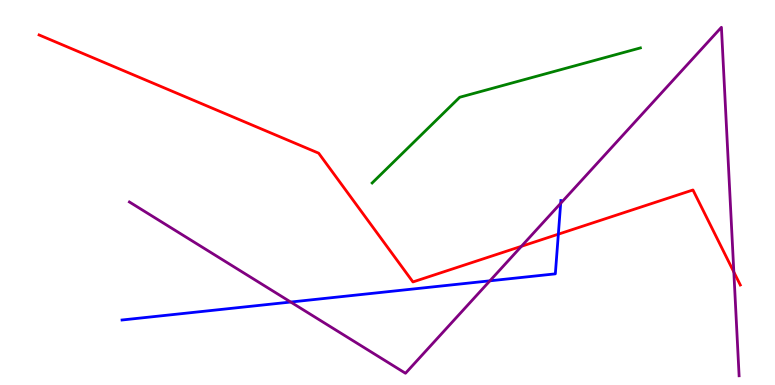[{'lines': ['blue', 'red'], 'intersections': [{'x': 7.2, 'y': 3.92}]}, {'lines': ['green', 'red'], 'intersections': []}, {'lines': ['purple', 'red'], 'intersections': [{'x': 6.73, 'y': 3.6}, {'x': 9.47, 'y': 2.93}]}, {'lines': ['blue', 'green'], 'intersections': []}, {'lines': ['blue', 'purple'], 'intersections': [{'x': 3.75, 'y': 2.15}, {'x': 6.32, 'y': 2.71}, {'x': 7.23, 'y': 4.72}]}, {'lines': ['green', 'purple'], 'intersections': []}]